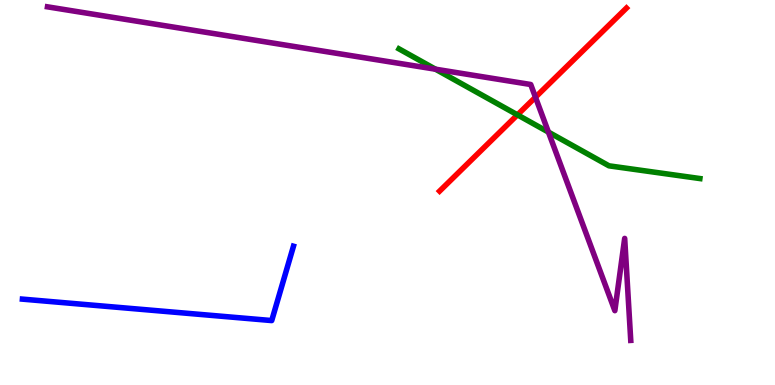[{'lines': ['blue', 'red'], 'intersections': []}, {'lines': ['green', 'red'], 'intersections': [{'x': 6.68, 'y': 7.02}]}, {'lines': ['purple', 'red'], 'intersections': [{'x': 6.91, 'y': 7.48}]}, {'lines': ['blue', 'green'], 'intersections': []}, {'lines': ['blue', 'purple'], 'intersections': []}, {'lines': ['green', 'purple'], 'intersections': [{'x': 5.62, 'y': 8.2}, {'x': 7.08, 'y': 6.57}]}]